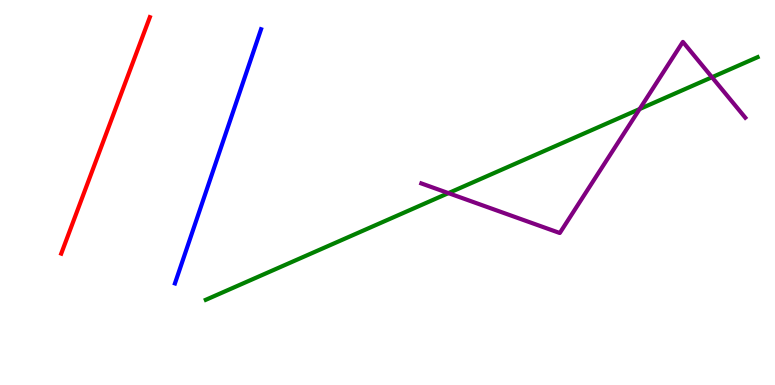[{'lines': ['blue', 'red'], 'intersections': []}, {'lines': ['green', 'red'], 'intersections': []}, {'lines': ['purple', 'red'], 'intersections': []}, {'lines': ['blue', 'green'], 'intersections': []}, {'lines': ['blue', 'purple'], 'intersections': []}, {'lines': ['green', 'purple'], 'intersections': [{'x': 5.79, 'y': 4.98}, {'x': 8.25, 'y': 7.17}, {'x': 9.19, 'y': 7.99}]}]